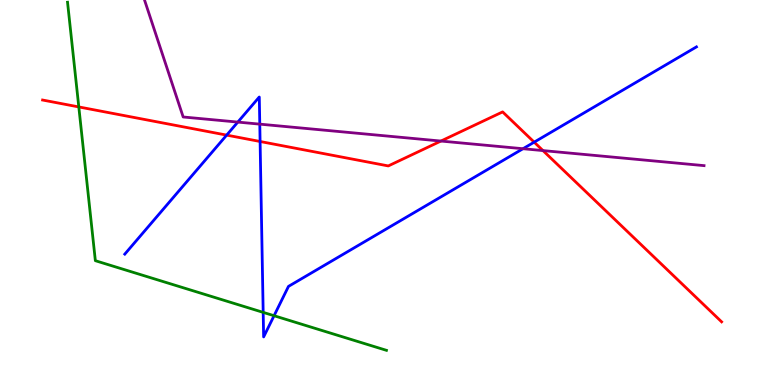[{'lines': ['blue', 'red'], 'intersections': [{'x': 2.92, 'y': 6.49}, {'x': 3.36, 'y': 6.32}, {'x': 6.89, 'y': 6.31}]}, {'lines': ['green', 'red'], 'intersections': [{'x': 1.02, 'y': 7.22}]}, {'lines': ['purple', 'red'], 'intersections': [{'x': 5.69, 'y': 6.34}, {'x': 7.01, 'y': 6.09}]}, {'lines': ['blue', 'green'], 'intersections': [{'x': 3.4, 'y': 1.89}, {'x': 3.54, 'y': 1.8}]}, {'lines': ['blue', 'purple'], 'intersections': [{'x': 3.07, 'y': 6.83}, {'x': 3.35, 'y': 6.78}, {'x': 6.75, 'y': 6.14}]}, {'lines': ['green', 'purple'], 'intersections': []}]